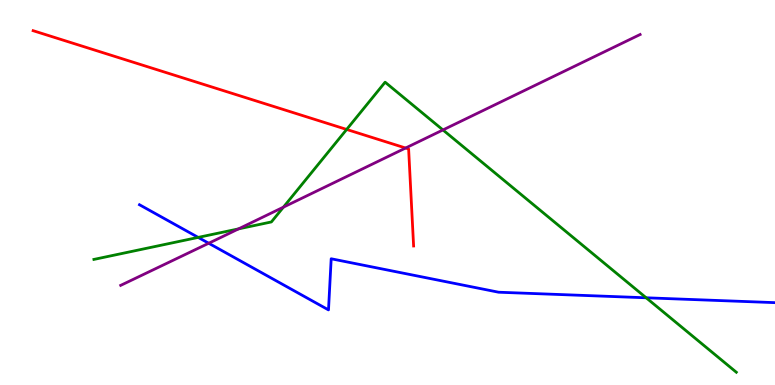[{'lines': ['blue', 'red'], 'intersections': []}, {'lines': ['green', 'red'], 'intersections': [{'x': 4.47, 'y': 6.64}]}, {'lines': ['purple', 'red'], 'intersections': [{'x': 5.23, 'y': 6.16}]}, {'lines': ['blue', 'green'], 'intersections': [{'x': 2.56, 'y': 3.83}, {'x': 8.34, 'y': 2.27}]}, {'lines': ['blue', 'purple'], 'intersections': [{'x': 2.69, 'y': 3.68}]}, {'lines': ['green', 'purple'], 'intersections': [{'x': 3.08, 'y': 4.06}, {'x': 3.66, 'y': 4.62}, {'x': 5.72, 'y': 6.62}]}]